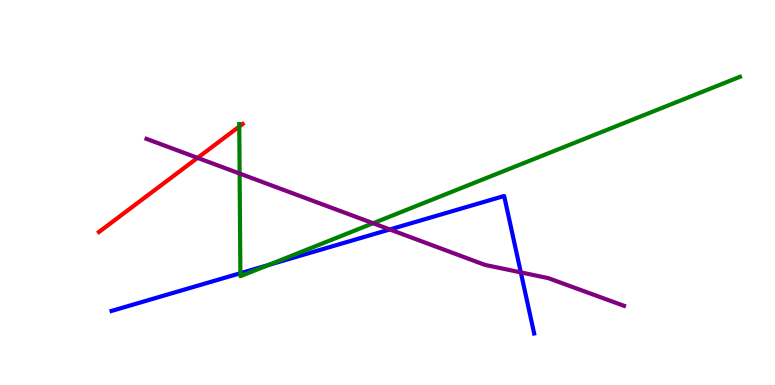[{'lines': ['blue', 'red'], 'intersections': []}, {'lines': ['green', 'red'], 'intersections': [{'x': 3.09, 'y': 6.71}]}, {'lines': ['purple', 'red'], 'intersections': [{'x': 2.55, 'y': 5.9}]}, {'lines': ['blue', 'green'], 'intersections': [{'x': 3.1, 'y': 2.9}, {'x': 3.46, 'y': 3.12}]}, {'lines': ['blue', 'purple'], 'intersections': [{'x': 5.03, 'y': 4.04}, {'x': 6.72, 'y': 2.92}]}, {'lines': ['green', 'purple'], 'intersections': [{'x': 3.09, 'y': 5.49}, {'x': 4.81, 'y': 4.2}]}]